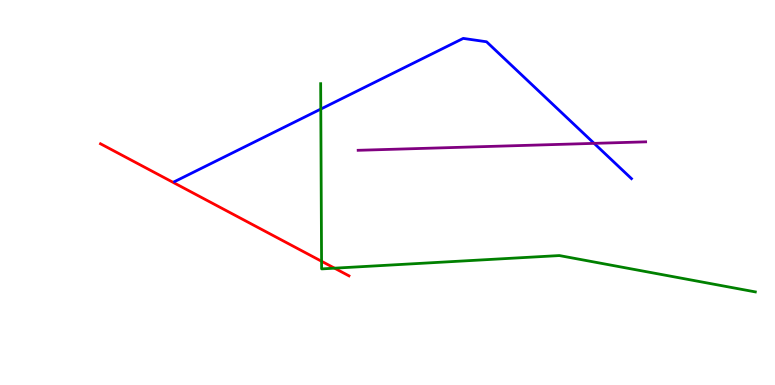[{'lines': ['blue', 'red'], 'intersections': []}, {'lines': ['green', 'red'], 'intersections': [{'x': 4.15, 'y': 3.21}, {'x': 4.32, 'y': 3.03}]}, {'lines': ['purple', 'red'], 'intersections': []}, {'lines': ['blue', 'green'], 'intersections': [{'x': 4.14, 'y': 7.17}]}, {'lines': ['blue', 'purple'], 'intersections': [{'x': 7.67, 'y': 6.28}]}, {'lines': ['green', 'purple'], 'intersections': []}]